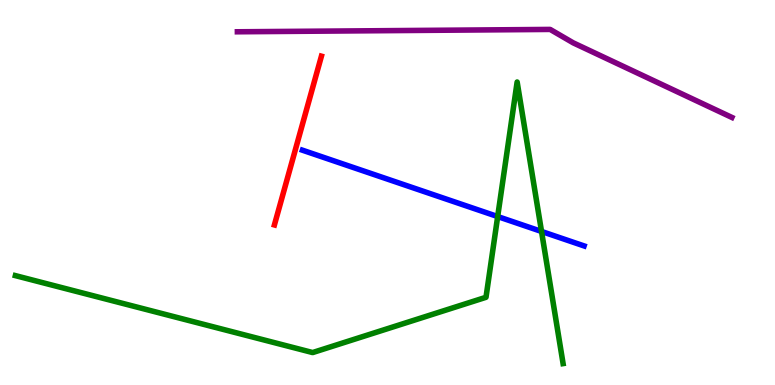[{'lines': ['blue', 'red'], 'intersections': []}, {'lines': ['green', 'red'], 'intersections': []}, {'lines': ['purple', 'red'], 'intersections': []}, {'lines': ['blue', 'green'], 'intersections': [{'x': 6.42, 'y': 4.38}, {'x': 6.99, 'y': 3.99}]}, {'lines': ['blue', 'purple'], 'intersections': []}, {'lines': ['green', 'purple'], 'intersections': []}]